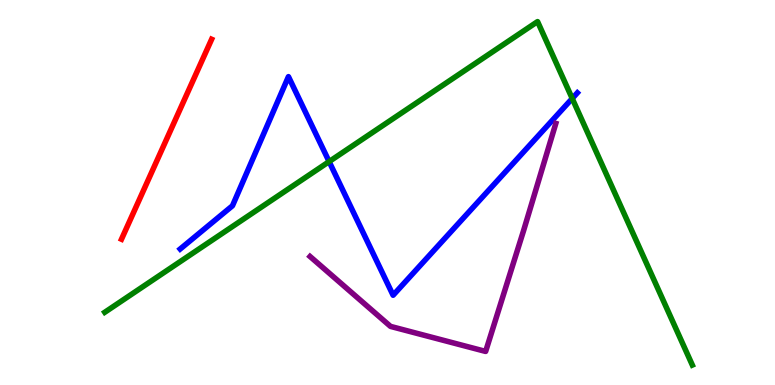[{'lines': ['blue', 'red'], 'intersections': []}, {'lines': ['green', 'red'], 'intersections': []}, {'lines': ['purple', 'red'], 'intersections': []}, {'lines': ['blue', 'green'], 'intersections': [{'x': 4.25, 'y': 5.8}, {'x': 7.38, 'y': 7.44}]}, {'lines': ['blue', 'purple'], 'intersections': []}, {'lines': ['green', 'purple'], 'intersections': []}]